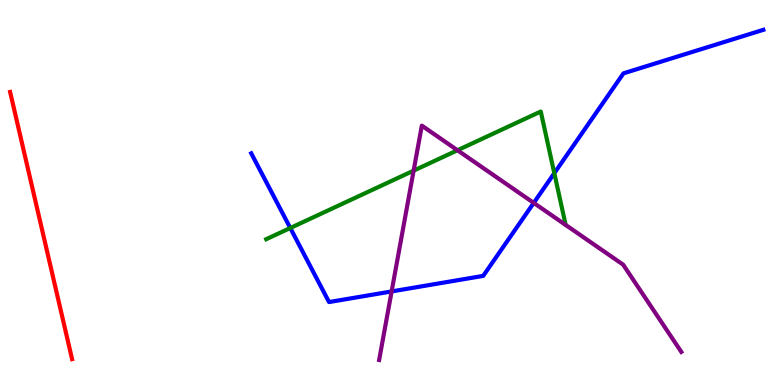[{'lines': ['blue', 'red'], 'intersections': []}, {'lines': ['green', 'red'], 'intersections': []}, {'lines': ['purple', 'red'], 'intersections': []}, {'lines': ['blue', 'green'], 'intersections': [{'x': 3.75, 'y': 4.08}, {'x': 7.15, 'y': 5.5}]}, {'lines': ['blue', 'purple'], 'intersections': [{'x': 5.05, 'y': 2.43}, {'x': 6.89, 'y': 4.73}]}, {'lines': ['green', 'purple'], 'intersections': [{'x': 5.34, 'y': 5.57}, {'x': 5.9, 'y': 6.1}]}]